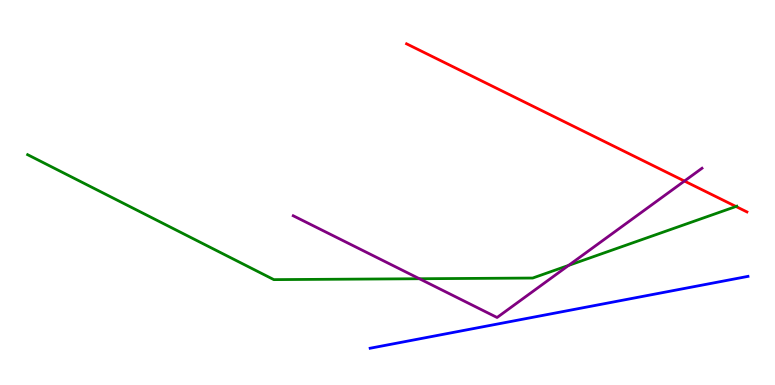[{'lines': ['blue', 'red'], 'intersections': []}, {'lines': ['green', 'red'], 'intersections': [{'x': 9.5, 'y': 4.64}]}, {'lines': ['purple', 'red'], 'intersections': [{'x': 8.83, 'y': 5.3}]}, {'lines': ['blue', 'green'], 'intersections': []}, {'lines': ['blue', 'purple'], 'intersections': []}, {'lines': ['green', 'purple'], 'intersections': [{'x': 5.41, 'y': 2.76}, {'x': 7.34, 'y': 3.11}]}]